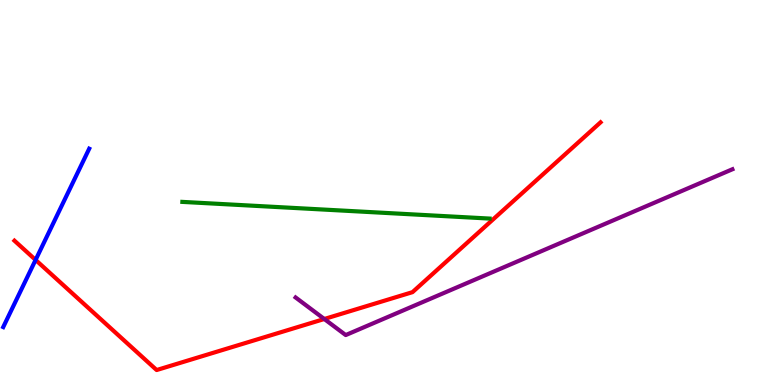[{'lines': ['blue', 'red'], 'intersections': [{'x': 0.459, 'y': 3.25}]}, {'lines': ['green', 'red'], 'intersections': []}, {'lines': ['purple', 'red'], 'intersections': [{'x': 4.18, 'y': 1.71}]}, {'lines': ['blue', 'green'], 'intersections': []}, {'lines': ['blue', 'purple'], 'intersections': []}, {'lines': ['green', 'purple'], 'intersections': []}]